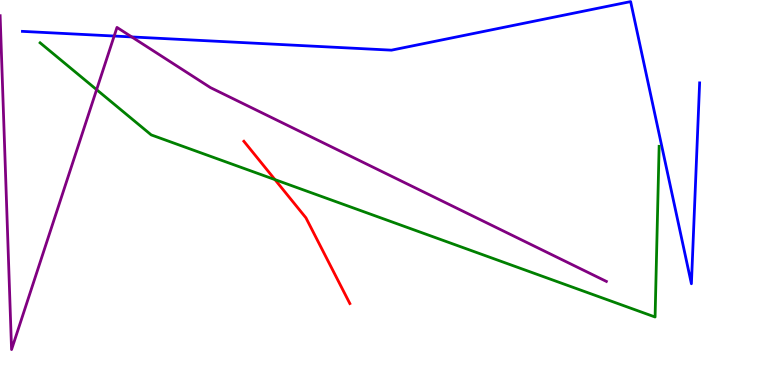[{'lines': ['blue', 'red'], 'intersections': []}, {'lines': ['green', 'red'], 'intersections': [{'x': 3.55, 'y': 5.33}]}, {'lines': ['purple', 'red'], 'intersections': []}, {'lines': ['blue', 'green'], 'intersections': []}, {'lines': ['blue', 'purple'], 'intersections': [{'x': 1.47, 'y': 9.06}, {'x': 1.7, 'y': 9.04}]}, {'lines': ['green', 'purple'], 'intersections': [{'x': 1.25, 'y': 7.67}]}]